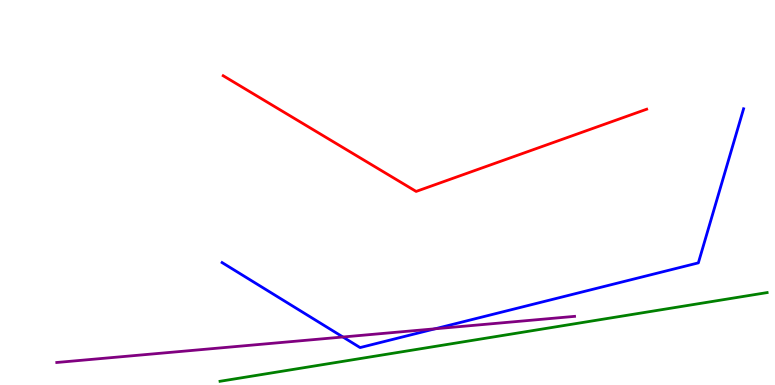[{'lines': ['blue', 'red'], 'intersections': []}, {'lines': ['green', 'red'], 'intersections': []}, {'lines': ['purple', 'red'], 'intersections': []}, {'lines': ['blue', 'green'], 'intersections': []}, {'lines': ['blue', 'purple'], 'intersections': [{'x': 4.42, 'y': 1.25}, {'x': 5.61, 'y': 1.46}]}, {'lines': ['green', 'purple'], 'intersections': []}]